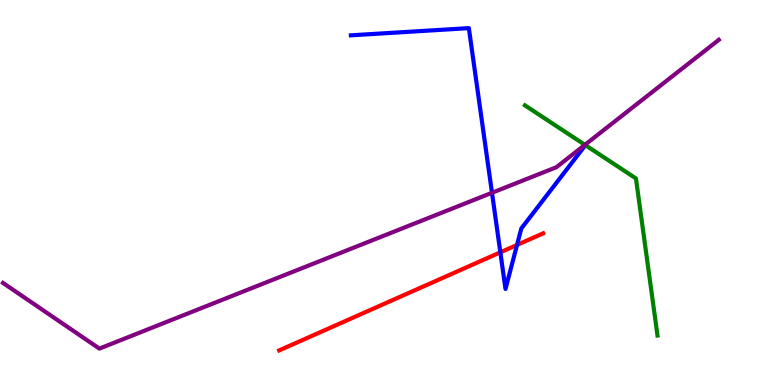[{'lines': ['blue', 'red'], 'intersections': [{'x': 6.46, 'y': 3.45}, {'x': 6.67, 'y': 3.64}]}, {'lines': ['green', 'red'], 'intersections': []}, {'lines': ['purple', 'red'], 'intersections': []}, {'lines': ['blue', 'green'], 'intersections': []}, {'lines': ['blue', 'purple'], 'intersections': [{'x': 6.35, 'y': 4.99}]}, {'lines': ['green', 'purple'], 'intersections': [{'x': 7.55, 'y': 6.24}]}]